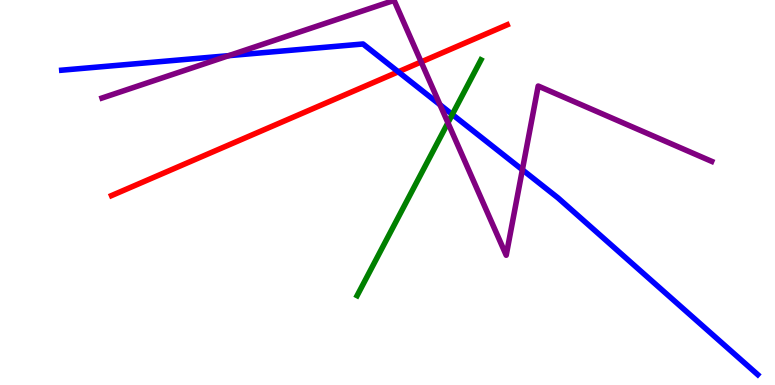[{'lines': ['blue', 'red'], 'intersections': [{'x': 5.14, 'y': 8.13}]}, {'lines': ['green', 'red'], 'intersections': []}, {'lines': ['purple', 'red'], 'intersections': [{'x': 5.43, 'y': 8.39}]}, {'lines': ['blue', 'green'], 'intersections': [{'x': 5.84, 'y': 7.03}]}, {'lines': ['blue', 'purple'], 'intersections': [{'x': 2.95, 'y': 8.55}, {'x': 5.68, 'y': 7.28}, {'x': 6.74, 'y': 5.59}]}, {'lines': ['green', 'purple'], 'intersections': [{'x': 5.78, 'y': 6.81}]}]